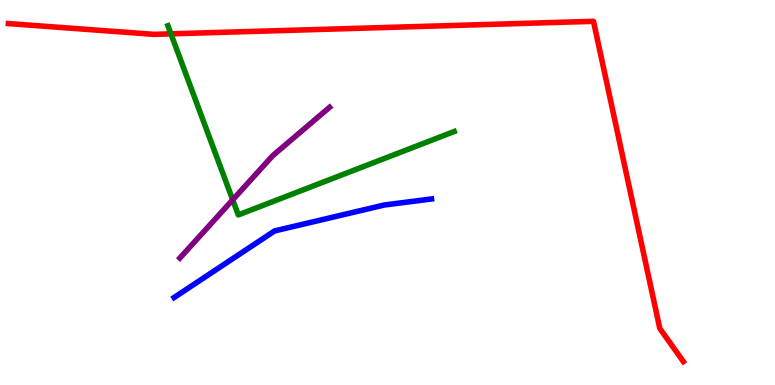[{'lines': ['blue', 'red'], 'intersections': []}, {'lines': ['green', 'red'], 'intersections': [{'x': 2.21, 'y': 9.12}]}, {'lines': ['purple', 'red'], 'intersections': []}, {'lines': ['blue', 'green'], 'intersections': []}, {'lines': ['blue', 'purple'], 'intersections': []}, {'lines': ['green', 'purple'], 'intersections': [{'x': 3.0, 'y': 4.81}]}]